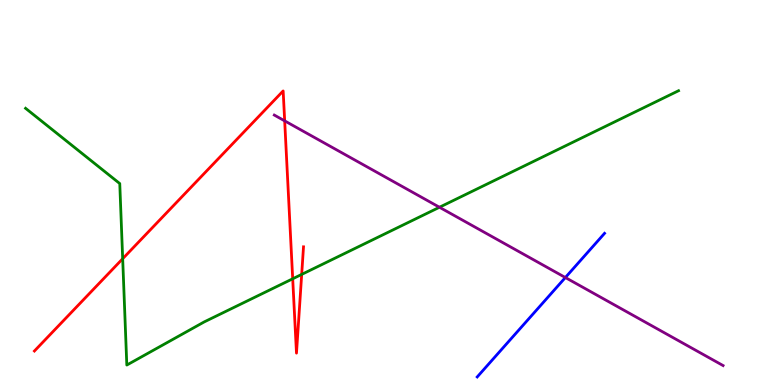[{'lines': ['blue', 'red'], 'intersections': []}, {'lines': ['green', 'red'], 'intersections': [{'x': 1.58, 'y': 3.28}, {'x': 3.78, 'y': 2.76}, {'x': 3.89, 'y': 2.87}]}, {'lines': ['purple', 'red'], 'intersections': [{'x': 3.67, 'y': 6.86}]}, {'lines': ['blue', 'green'], 'intersections': []}, {'lines': ['blue', 'purple'], 'intersections': [{'x': 7.3, 'y': 2.79}]}, {'lines': ['green', 'purple'], 'intersections': [{'x': 5.67, 'y': 4.62}]}]